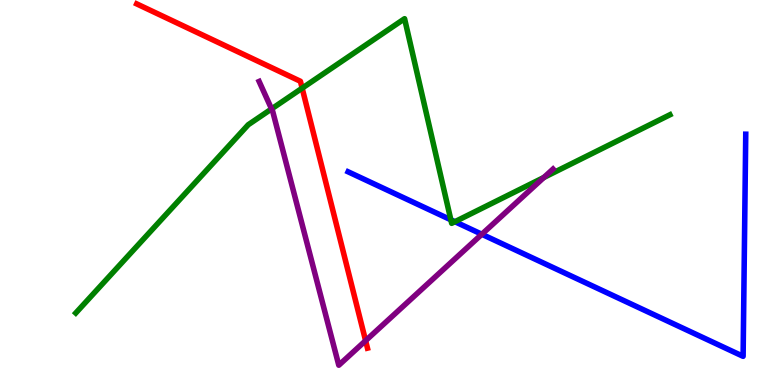[{'lines': ['blue', 'red'], 'intersections': []}, {'lines': ['green', 'red'], 'intersections': [{'x': 3.9, 'y': 7.71}]}, {'lines': ['purple', 'red'], 'intersections': [{'x': 4.72, 'y': 1.15}]}, {'lines': ['blue', 'green'], 'intersections': [{'x': 5.82, 'y': 4.29}, {'x': 5.87, 'y': 4.24}]}, {'lines': ['blue', 'purple'], 'intersections': [{'x': 6.22, 'y': 3.92}]}, {'lines': ['green', 'purple'], 'intersections': [{'x': 3.5, 'y': 7.17}, {'x': 7.02, 'y': 5.39}]}]